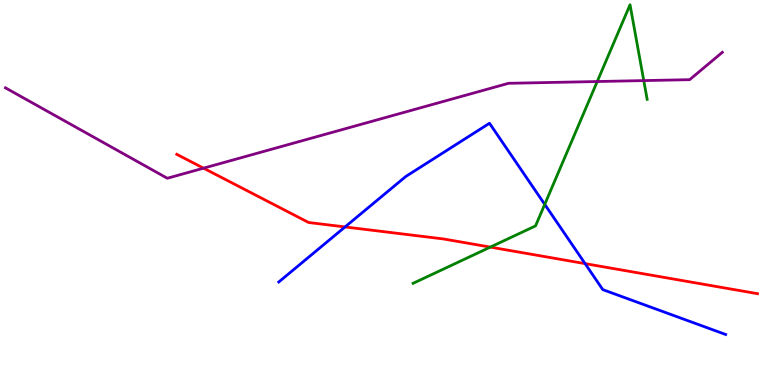[{'lines': ['blue', 'red'], 'intersections': [{'x': 4.45, 'y': 4.11}, {'x': 7.55, 'y': 3.15}]}, {'lines': ['green', 'red'], 'intersections': [{'x': 6.33, 'y': 3.58}]}, {'lines': ['purple', 'red'], 'intersections': [{'x': 2.63, 'y': 5.63}]}, {'lines': ['blue', 'green'], 'intersections': [{'x': 7.03, 'y': 4.69}]}, {'lines': ['blue', 'purple'], 'intersections': []}, {'lines': ['green', 'purple'], 'intersections': [{'x': 7.71, 'y': 7.88}, {'x': 8.31, 'y': 7.91}]}]